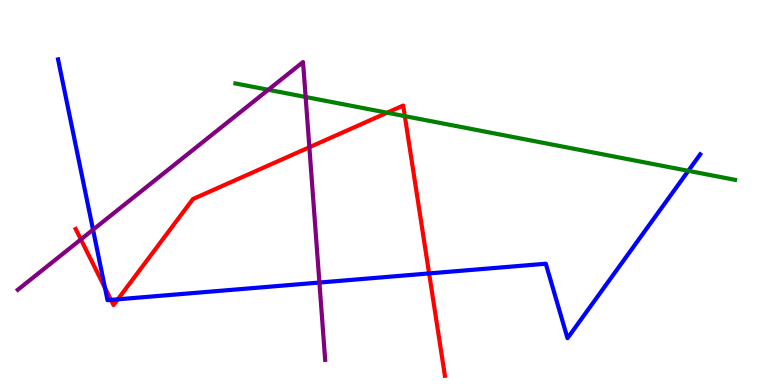[{'lines': ['blue', 'red'], 'intersections': [{'x': 1.35, 'y': 2.52}, {'x': 1.43, 'y': 2.21}, {'x': 1.52, 'y': 2.23}, {'x': 5.54, 'y': 2.9}]}, {'lines': ['green', 'red'], 'intersections': [{'x': 4.99, 'y': 7.07}, {'x': 5.22, 'y': 6.98}]}, {'lines': ['purple', 'red'], 'intersections': [{'x': 1.04, 'y': 3.78}, {'x': 3.99, 'y': 6.17}]}, {'lines': ['blue', 'green'], 'intersections': [{'x': 8.88, 'y': 5.56}]}, {'lines': ['blue', 'purple'], 'intersections': [{'x': 1.2, 'y': 4.03}, {'x': 4.12, 'y': 2.66}]}, {'lines': ['green', 'purple'], 'intersections': [{'x': 3.46, 'y': 7.67}, {'x': 3.94, 'y': 7.48}]}]